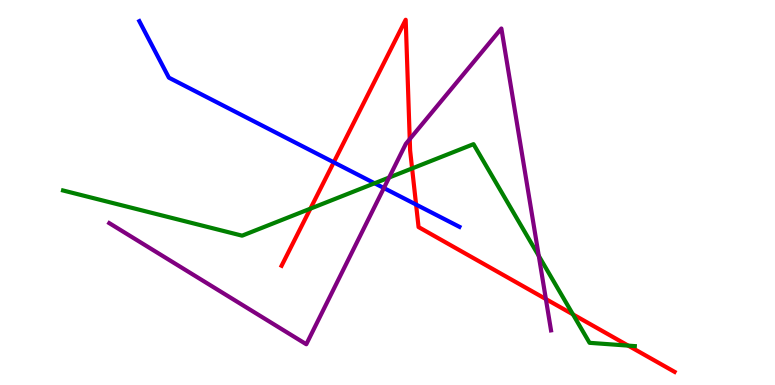[{'lines': ['blue', 'red'], 'intersections': [{'x': 4.31, 'y': 5.78}, {'x': 5.37, 'y': 4.69}]}, {'lines': ['green', 'red'], 'intersections': [{'x': 4.0, 'y': 4.58}, {'x': 5.32, 'y': 5.62}, {'x': 7.39, 'y': 1.83}, {'x': 8.11, 'y': 1.02}]}, {'lines': ['purple', 'red'], 'intersections': [{'x': 5.29, 'y': 6.39}, {'x': 7.04, 'y': 2.23}]}, {'lines': ['blue', 'green'], 'intersections': [{'x': 4.83, 'y': 5.24}]}, {'lines': ['blue', 'purple'], 'intersections': [{'x': 4.95, 'y': 5.12}]}, {'lines': ['green', 'purple'], 'intersections': [{'x': 5.02, 'y': 5.39}, {'x': 6.95, 'y': 3.35}]}]